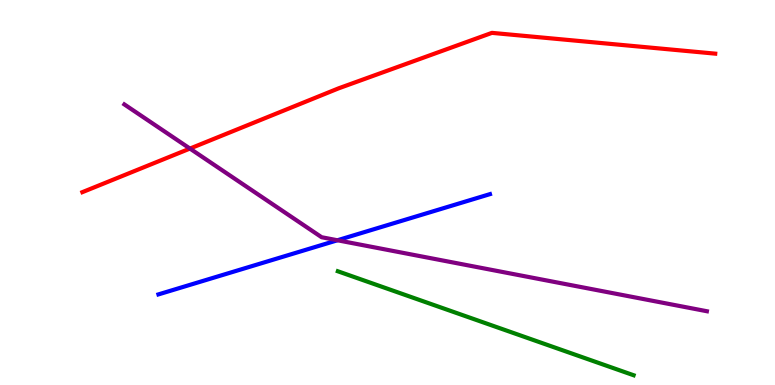[{'lines': ['blue', 'red'], 'intersections': []}, {'lines': ['green', 'red'], 'intersections': []}, {'lines': ['purple', 'red'], 'intersections': [{'x': 2.45, 'y': 6.14}]}, {'lines': ['blue', 'green'], 'intersections': []}, {'lines': ['blue', 'purple'], 'intersections': [{'x': 4.35, 'y': 3.76}]}, {'lines': ['green', 'purple'], 'intersections': []}]